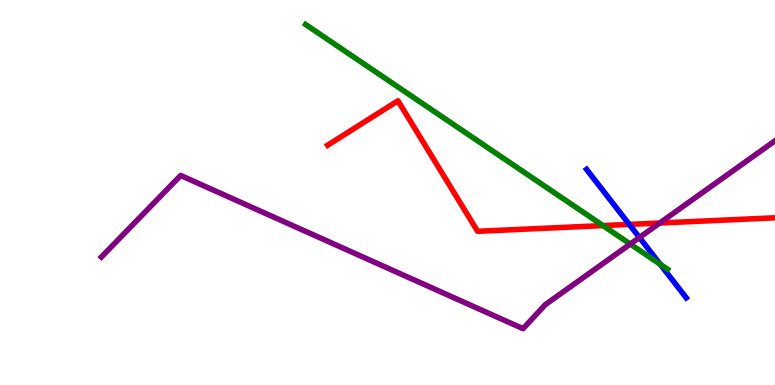[{'lines': ['blue', 'red'], 'intersections': [{'x': 8.12, 'y': 4.17}]}, {'lines': ['green', 'red'], 'intersections': [{'x': 7.78, 'y': 4.14}]}, {'lines': ['purple', 'red'], 'intersections': [{'x': 8.51, 'y': 4.21}]}, {'lines': ['blue', 'green'], 'intersections': [{'x': 8.52, 'y': 3.13}]}, {'lines': ['blue', 'purple'], 'intersections': [{'x': 8.25, 'y': 3.83}]}, {'lines': ['green', 'purple'], 'intersections': [{'x': 8.13, 'y': 3.66}]}]